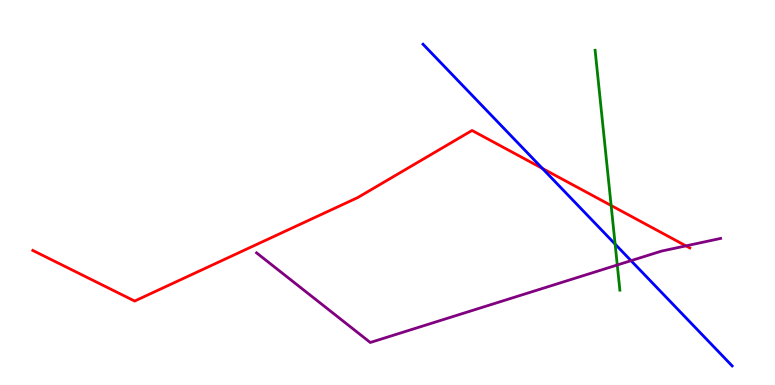[{'lines': ['blue', 'red'], 'intersections': [{'x': 7.0, 'y': 5.63}]}, {'lines': ['green', 'red'], 'intersections': [{'x': 7.89, 'y': 4.66}]}, {'lines': ['purple', 'red'], 'intersections': [{'x': 8.85, 'y': 3.61}]}, {'lines': ['blue', 'green'], 'intersections': [{'x': 7.94, 'y': 3.66}]}, {'lines': ['blue', 'purple'], 'intersections': [{'x': 8.14, 'y': 3.23}]}, {'lines': ['green', 'purple'], 'intersections': [{'x': 7.96, 'y': 3.12}]}]